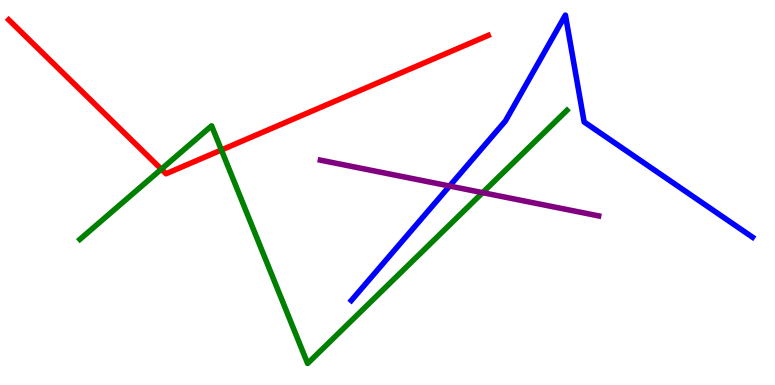[{'lines': ['blue', 'red'], 'intersections': []}, {'lines': ['green', 'red'], 'intersections': [{'x': 2.08, 'y': 5.61}, {'x': 2.86, 'y': 6.1}]}, {'lines': ['purple', 'red'], 'intersections': []}, {'lines': ['blue', 'green'], 'intersections': []}, {'lines': ['blue', 'purple'], 'intersections': [{'x': 5.8, 'y': 5.17}]}, {'lines': ['green', 'purple'], 'intersections': [{'x': 6.23, 'y': 5.0}]}]